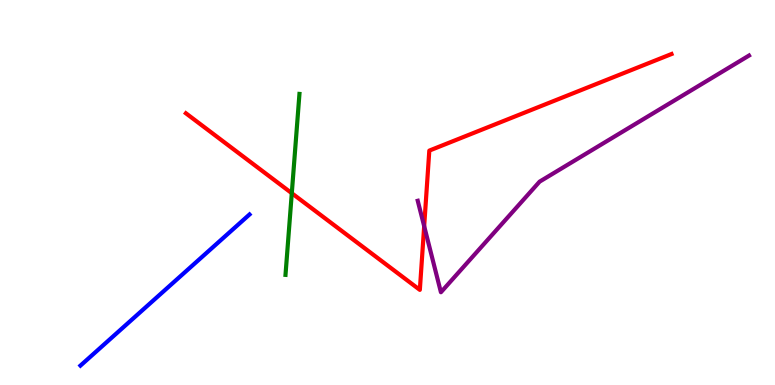[{'lines': ['blue', 'red'], 'intersections': []}, {'lines': ['green', 'red'], 'intersections': [{'x': 3.77, 'y': 4.98}]}, {'lines': ['purple', 'red'], 'intersections': [{'x': 5.47, 'y': 4.13}]}, {'lines': ['blue', 'green'], 'intersections': []}, {'lines': ['blue', 'purple'], 'intersections': []}, {'lines': ['green', 'purple'], 'intersections': []}]